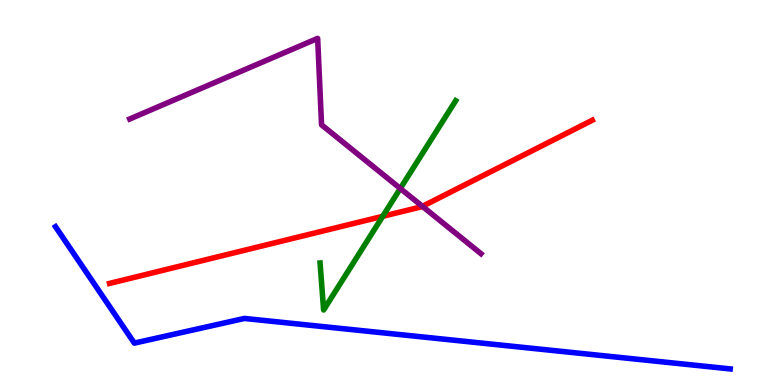[{'lines': ['blue', 'red'], 'intersections': []}, {'lines': ['green', 'red'], 'intersections': [{'x': 4.94, 'y': 4.38}]}, {'lines': ['purple', 'red'], 'intersections': [{'x': 5.45, 'y': 4.64}]}, {'lines': ['blue', 'green'], 'intersections': []}, {'lines': ['blue', 'purple'], 'intersections': []}, {'lines': ['green', 'purple'], 'intersections': [{'x': 5.17, 'y': 5.1}]}]